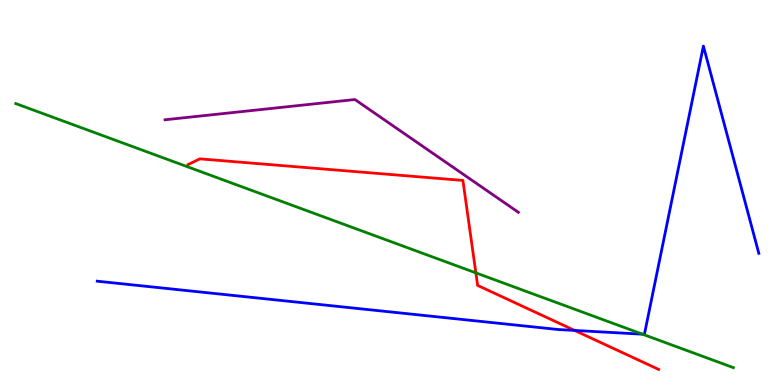[{'lines': ['blue', 'red'], 'intersections': [{'x': 7.41, 'y': 1.42}]}, {'lines': ['green', 'red'], 'intersections': [{'x': 6.14, 'y': 2.91}]}, {'lines': ['purple', 'red'], 'intersections': []}, {'lines': ['blue', 'green'], 'intersections': [{'x': 8.29, 'y': 1.32}]}, {'lines': ['blue', 'purple'], 'intersections': []}, {'lines': ['green', 'purple'], 'intersections': []}]